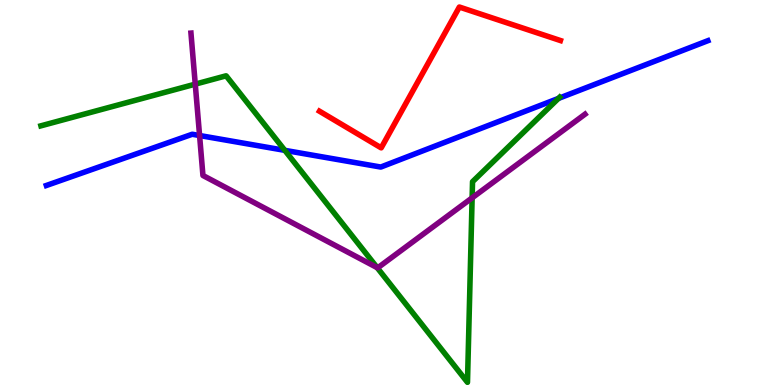[{'lines': ['blue', 'red'], 'intersections': []}, {'lines': ['green', 'red'], 'intersections': []}, {'lines': ['purple', 'red'], 'intersections': []}, {'lines': ['blue', 'green'], 'intersections': [{'x': 3.68, 'y': 6.09}, {'x': 7.21, 'y': 7.44}]}, {'lines': ['blue', 'purple'], 'intersections': [{'x': 2.58, 'y': 6.48}]}, {'lines': ['green', 'purple'], 'intersections': [{'x': 2.52, 'y': 7.81}, {'x': 4.87, 'y': 3.05}, {'x': 6.09, 'y': 4.86}]}]